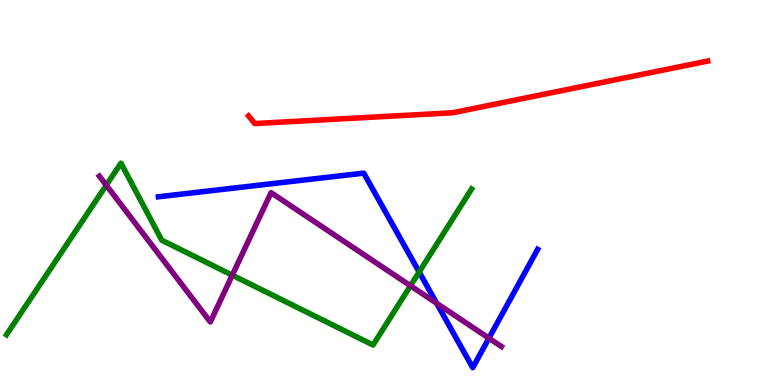[{'lines': ['blue', 'red'], 'intersections': []}, {'lines': ['green', 'red'], 'intersections': []}, {'lines': ['purple', 'red'], 'intersections': []}, {'lines': ['blue', 'green'], 'intersections': [{'x': 5.41, 'y': 2.93}]}, {'lines': ['blue', 'purple'], 'intersections': [{'x': 5.63, 'y': 2.12}, {'x': 6.31, 'y': 1.22}]}, {'lines': ['green', 'purple'], 'intersections': [{'x': 1.37, 'y': 5.19}, {'x': 3.0, 'y': 2.85}, {'x': 5.3, 'y': 2.58}]}]